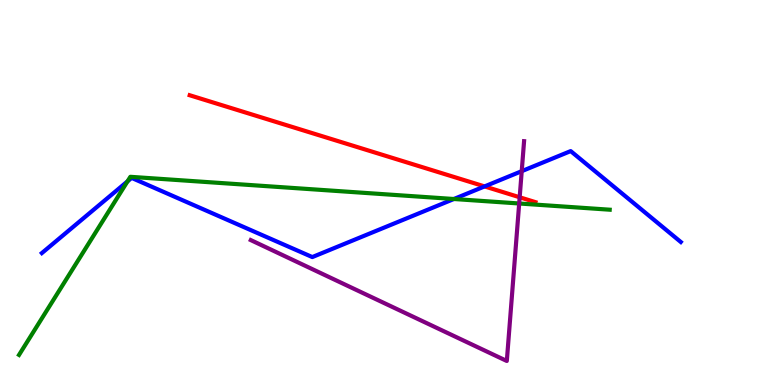[{'lines': ['blue', 'red'], 'intersections': [{'x': 6.25, 'y': 5.16}]}, {'lines': ['green', 'red'], 'intersections': []}, {'lines': ['purple', 'red'], 'intersections': [{'x': 6.71, 'y': 4.88}]}, {'lines': ['blue', 'green'], 'intersections': [{'x': 1.65, 'y': 5.29}, {'x': 5.86, 'y': 4.83}]}, {'lines': ['blue', 'purple'], 'intersections': [{'x': 6.73, 'y': 5.55}]}, {'lines': ['green', 'purple'], 'intersections': [{'x': 6.7, 'y': 4.71}]}]